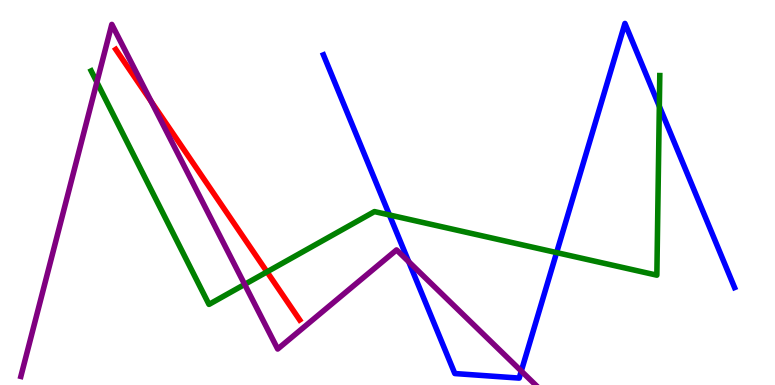[{'lines': ['blue', 'red'], 'intersections': []}, {'lines': ['green', 'red'], 'intersections': [{'x': 3.45, 'y': 2.94}]}, {'lines': ['purple', 'red'], 'intersections': [{'x': 1.95, 'y': 7.36}]}, {'lines': ['blue', 'green'], 'intersections': [{'x': 5.03, 'y': 4.42}, {'x': 7.18, 'y': 3.44}, {'x': 8.51, 'y': 7.24}]}, {'lines': ['blue', 'purple'], 'intersections': [{'x': 5.27, 'y': 3.2}, {'x': 6.73, 'y': 0.362}]}, {'lines': ['green', 'purple'], 'intersections': [{'x': 1.25, 'y': 7.87}, {'x': 3.16, 'y': 2.61}]}]